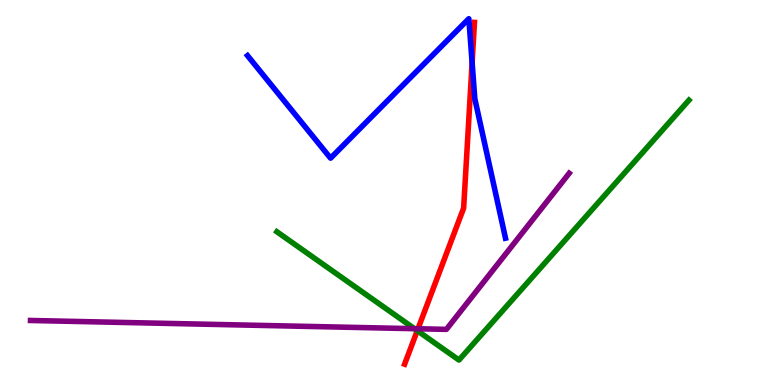[{'lines': ['blue', 'red'], 'intersections': [{'x': 6.09, 'y': 8.37}]}, {'lines': ['green', 'red'], 'intersections': [{'x': 5.38, 'y': 1.41}]}, {'lines': ['purple', 'red'], 'intersections': [{'x': 5.39, 'y': 1.46}]}, {'lines': ['blue', 'green'], 'intersections': []}, {'lines': ['blue', 'purple'], 'intersections': []}, {'lines': ['green', 'purple'], 'intersections': [{'x': 5.35, 'y': 1.46}]}]